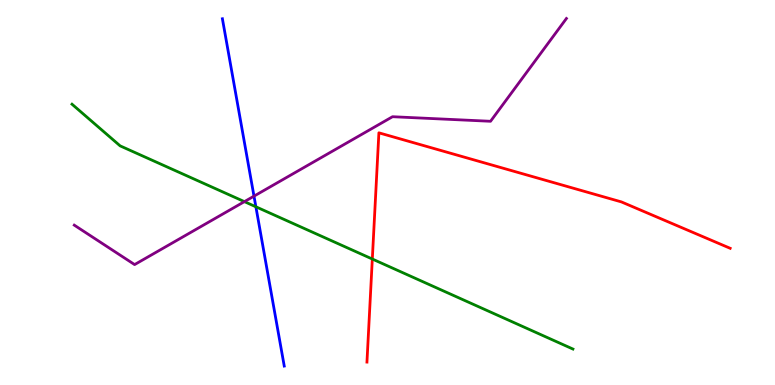[{'lines': ['blue', 'red'], 'intersections': []}, {'lines': ['green', 'red'], 'intersections': [{'x': 4.8, 'y': 3.27}]}, {'lines': ['purple', 'red'], 'intersections': []}, {'lines': ['blue', 'green'], 'intersections': [{'x': 3.3, 'y': 4.63}]}, {'lines': ['blue', 'purple'], 'intersections': [{'x': 3.28, 'y': 4.91}]}, {'lines': ['green', 'purple'], 'intersections': [{'x': 3.15, 'y': 4.76}]}]